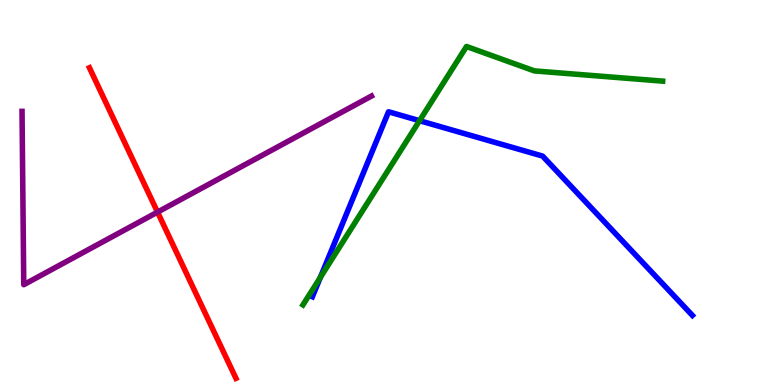[{'lines': ['blue', 'red'], 'intersections': []}, {'lines': ['green', 'red'], 'intersections': []}, {'lines': ['purple', 'red'], 'intersections': [{'x': 2.03, 'y': 4.49}]}, {'lines': ['blue', 'green'], 'intersections': [{'x': 4.13, 'y': 2.8}, {'x': 5.41, 'y': 6.87}]}, {'lines': ['blue', 'purple'], 'intersections': []}, {'lines': ['green', 'purple'], 'intersections': []}]